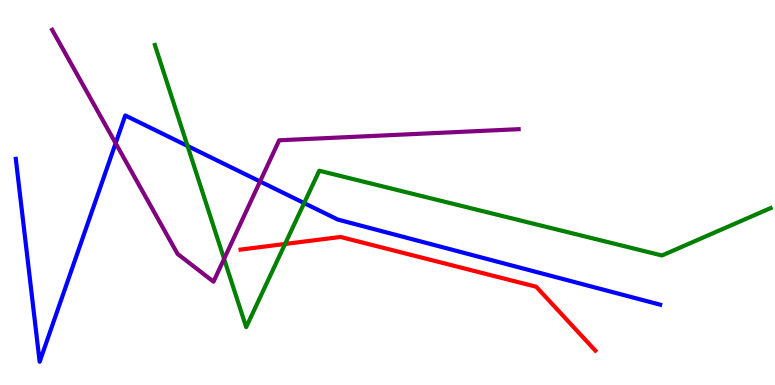[{'lines': ['blue', 'red'], 'intersections': []}, {'lines': ['green', 'red'], 'intersections': [{'x': 3.68, 'y': 3.66}]}, {'lines': ['purple', 'red'], 'intersections': []}, {'lines': ['blue', 'green'], 'intersections': [{'x': 2.42, 'y': 6.21}, {'x': 3.92, 'y': 4.73}]}, {'lines': ['blue', 'purple'], 'intersections': [{'x': 1.49, 'y': 6.28}, {'x': 3.36, 'y': 5.29}]}, {'lines': ['green', 'purple'], 'intersections': [{'x': 2.89, 'y': 3.28}]}]